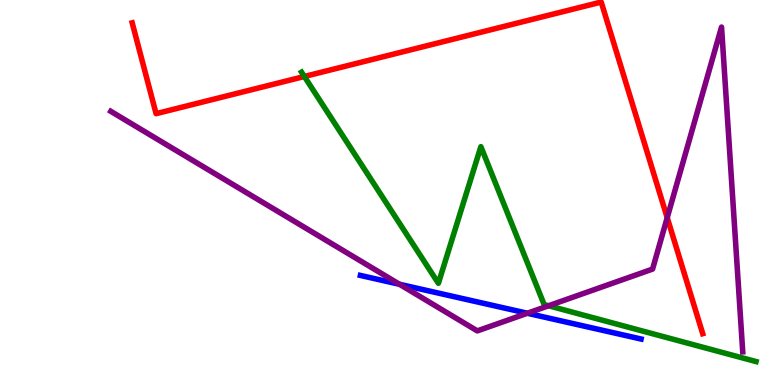[{'lines': ['blue', 'red'], 'intersections': []}, {'lines': ['green', 'red'], 'intersections': [{'x': 3.93, 'y': 8.01}]}, {'lines': ['purple', 'red'], 'intersections': [{'x': 8.61, 'y': 4.35}]}, {'lines': ['blue', 'green'], 'intersections': []}, {'lines': ['blue', 'purple'], 'intersections': [{'x': 5.16, 'y': 2.62}, {'x': 6.8, 'y': 1.86}]}, {'lines': ['green', 'purple'], 'intersections': [{'x': 7.08, 'y': 2.06}]}]